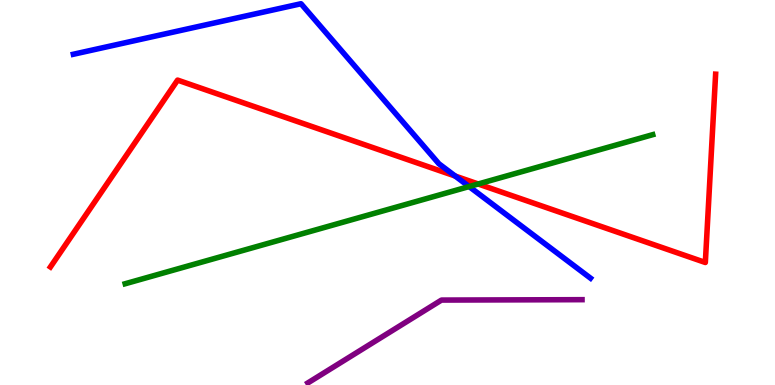[{'lines': ['blue', 'red'], 'intersections': [{'x': 5.87, 'y': 5.43}]}, {'lines': ['green', 'red'], 'intersections': [{'x': 6.17, 'y': 5.22}]}, {'lines': ['purple', 'red'], 'intersections': []}, {'lines': ['blue', 'green'], 'intersections': [{'x': 6.05, 'y': 5.15}]}, {'lines': ['blue', 'purple'], 'intersections': []}, {'lines': ['green', 'purple'], 'intersections': []}]